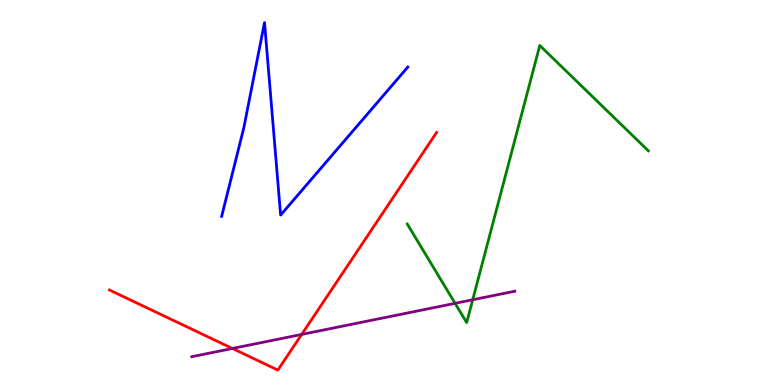[{'lines': ['blue', 'red'], 'intersections': []}, {'lines': ['green', 'red'], 'intersections': []}, {'lines': ['purple', 'red'], 'intersections': [{'x': 3.0, 'y': 0.949}, {'x': 3.89, 'y': 1.31}]}, {'lines': ['blue', 'green'], 'intersections': []}, {'lines': ['blue', 'purple'], 'intersections': []}, {'lines': ['green', 'purple'], 'intersections': [{'x': 5.87, 'y': 2.12}, {'x': 6.1, 'y': 2.21}]}]